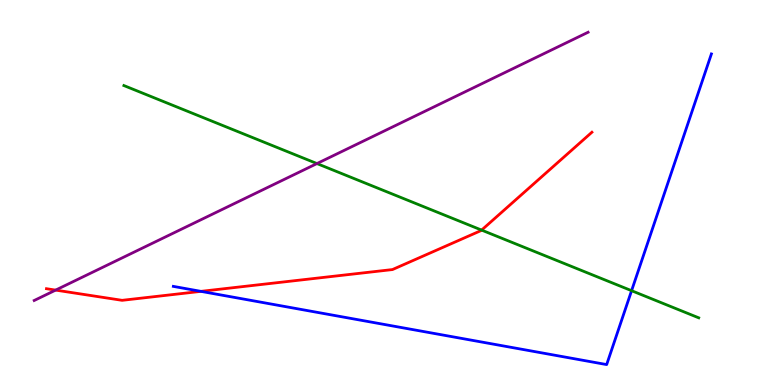[{'lines': ['blue', 'red'], 'intersections': [{'x': 2.59, 'y': 2.43}]}, {'lines': ['green', 'red'], 'intersections': [{'x': 6.21, 'y': 4.02}]}, {'lines': ['purple', 'red'], 'intersections': [{'x': 0.718, 'y': 2.46}]}, {'lines': ['blue', 'green'], 'intersections': [{'x': 8.15, 'y': 2.45}]}, {'lines': ['blue', 'purple'], 'intersections': []}, {'lines': ['green', 'purple'], 'intersections': [{'x': 4.09, 'y': 5.75}]}]